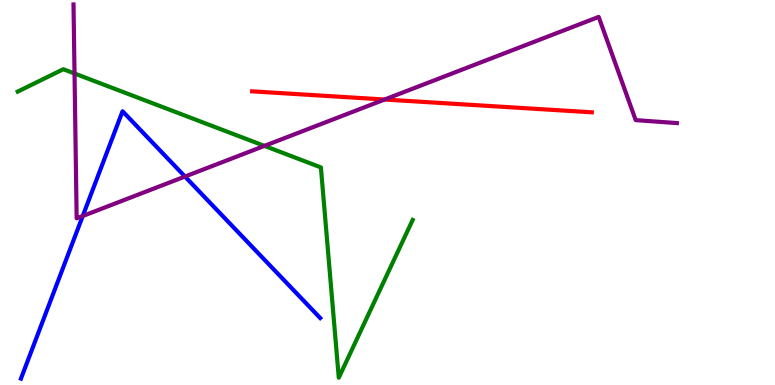[{'lines': ['blue', 'red'], 'intersections': []}, {'lines': ['green', 'red'], 'intersections': []}, {'lines': ['purple', 'red'], 'intersections': [{'x': 4.96, 'y': 7.42}]}, {'lines': ['blue', 'green'], 'intersections': []}, {'lines': ['blue', 'purple'], 'intersections': [{'x': 1.07, 'y': 4.39}, {'x': 2.39, 'y': 5.41}]}, {'lines': ['green', 'purple'], 'intersections': [{'x': 0.962, 'y': 8.09}, {'x': 3.41, 'y': 6.21}]}]